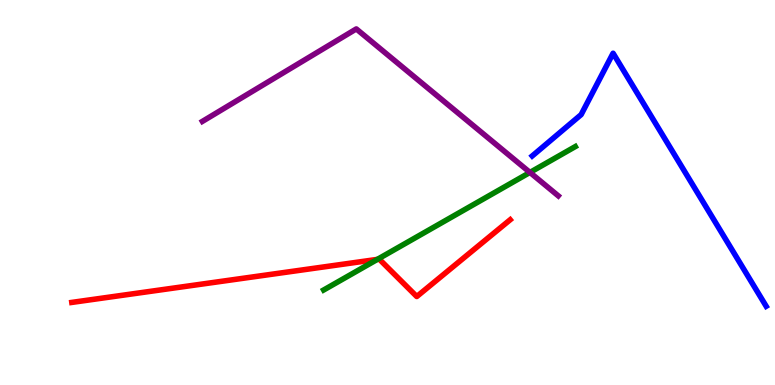[{'lines': ['blue', 'red'], 'intersections': []}, {'lines': ['green', 'red'], 'intersections': [{'x': 4.87, 'y': 3.26}]}, {'lines': ['purple', 'red'], 'intersections': []}, {'lines': ['blue', 'green'], 'intersections': []}, {'lines': ['blue', 'purple'], 'intersections': []}, {'lines': ['green', 'purple'], 'intersections': [{'x': 6.84, 'y': 5.52}]}]